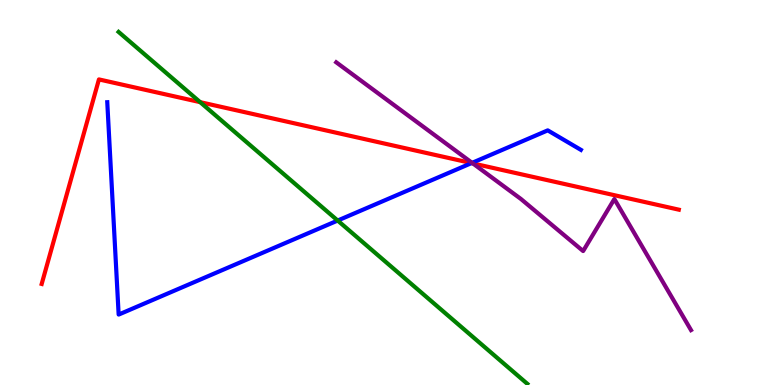[{'lines': ['blue', 'red'], 'intersections': [{'x': 6.08, 'y': 5.76}]}, {'lines': ['green', 'red'], 'intersections': [{'x': 2.58, 'y': 7.35}]}, {'lines': ['purple', 'red'], 'intersections': [{'x': 6.1, 'y': 5.76}]}, {'lines': ['blue', 'green'], 'intersections': [{'x': 4.36, 'y': 4.27}]}, {'lines': ['blue', 'purple'], 'intersections': [{'x': 6.09, 'y': 5.77}]}, {'lines': ['green', 'purple'], 'intersections': []}]